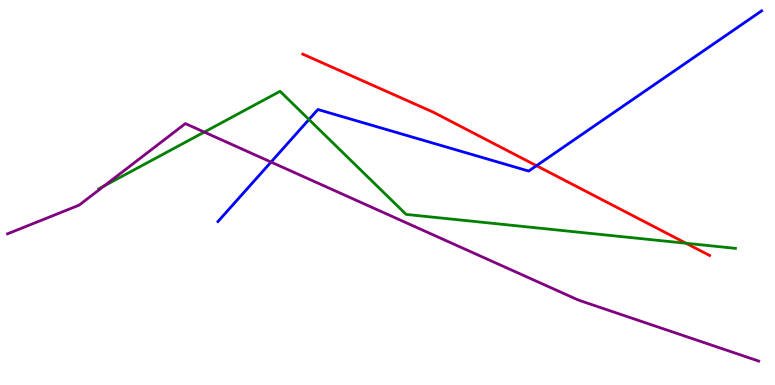[{'lines': ['blue', 'red'], 'intersections': [{'x': 6.92, 'y': 5.7}]}, {'lines': ['green', 'red'], 'intersections': [{'x': 8.85, 'y': 3.68}]}, {'lines': ['purple', 'red'], 'intersections': []}, {'lines': ['blue', 'green'], 'intersections': [{'x': 3.99, 'y': 6.9}]}, {'lines': ['blue', 'purple'], 'intersections': [{'x': 3.5, 'y': 5.79}]}, {'lines': ['green', 'purple'], 'intersections': [{'x': 1.34, 'y': 5.17}, {'x': 2.64, 'y': 6.57}]}]